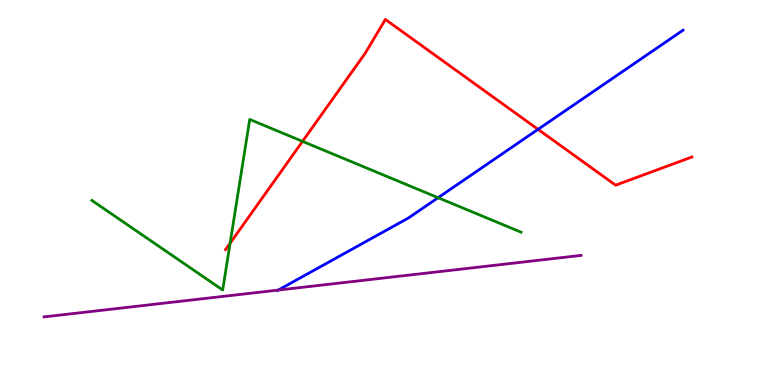[{'lines': ['blue', 'red'], 'intersections': [{'x': 6.94, 'y': 6.64}]}, {'lines': ['green', 'red'], 'intersections': [{'x': 2.97, 'y': 3.68}, {'x': 3.9, 'y': 6.33}]}, {'lines': ['purple', 'red'], 'intersections': []}, {'lines': ['blue', 'green'], 'intersections': [{'x': 5.65, 'y': 4.86}]}, {'lines': ['blue', 'purple'], 'intersections': [{'x': 3.59, 'y': 2.47}]}, {'lines': ['green', 'purple'], 'intersections': []}]